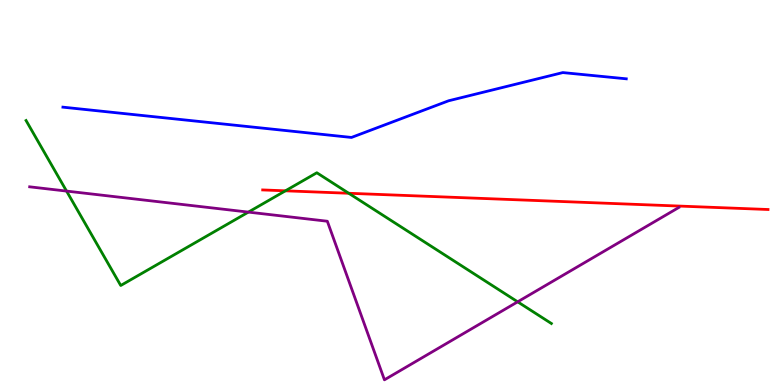[{'lines': ['blue', 'red'], 'intersections': []}, {'lines': ['green', 'red'], 'intersections': [{'x': 3.68, 'y': 5.04}, {'x': 4.5, 'y': 4.98}]}, {'lines': ['purple', 'red'], 'intersections': []}, {'lines': ['blue', 'green'], 'intersections': []}, {'lines': ['blue', 'purple'], 'intersections': []}, {'lines': ['green', 'purple'], 'intersections': [{'x': 0.859, 'y': 5.04}, {'x': 3.2, 'y': 4.49}, {'x': 6.68, 'y': 2.16}]}]